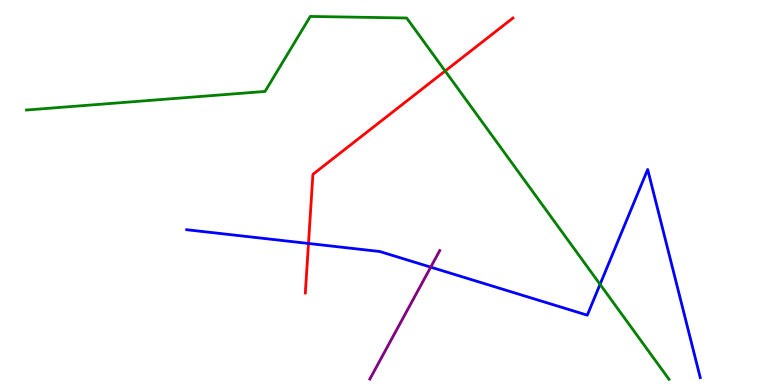[{'lines': ['blue', 'red'], 'intersections': [{'x': 3.98, 'y': 3.68}]}, {'lines': ['green', 'red'], 'intersections': [{'x': 5.74, 'y': 8.16}]}, {'lines': ['purple', 'red'], 'intersections': []}, {'lines': ['blue', 'green'], 'intersections': [{'x': 7.74, 'y': 2.61}]}, {'lines': ['blue', 'purple'], 'intersections': [{'x': 5.56, 'y': 3.06}]}, {'lines': ['green', 'purple'], 'intersections': []}]